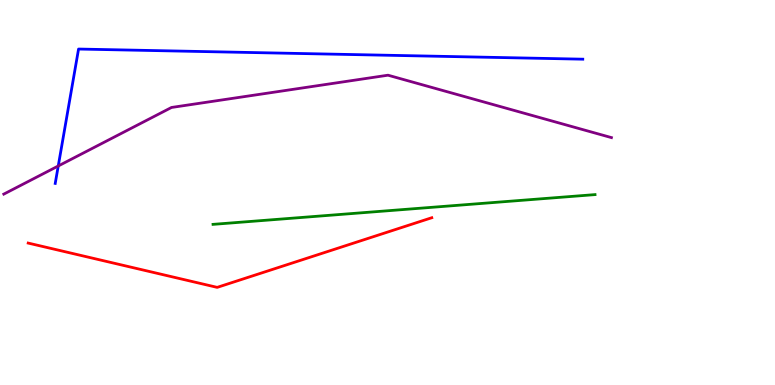[{'lines': ['blue', 'red'], 'intersections': []}, {'lines': ['green', 'red'], 'intersections': []}, {'lines': ['purple', 'red'], 'intersections': []}, {'lines': ['blue', 'green'], 'intersections': []}, {'lines': ['blue', 'purple'], 'intersections': [{'x': 0.752, 'y': 5.69}]}, {'lines': ['green', 'purple'], 'intersections': []}]